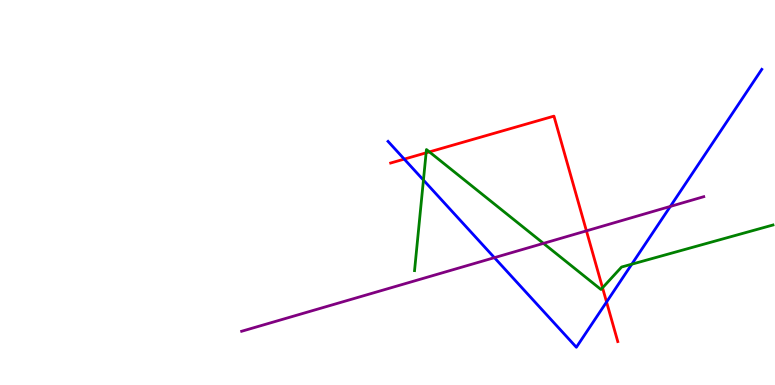[{'lines': ['blue', 'red'], 'intersections': [{'x': 5.22, 'y': 5.87}, {'x': 7.83, 'y': 2.16}]}, {'lines': ['green', 'red'], 'intersections': [{'x': 5.5, 'y': 6.03}, {'x': 5.54, 'y': 6.05}, {'x': 7.77, 'y': 2.53}]}, {'lines': ['purple', 'red'], 'intersections': [{'x': 7.57, 'y': 4.0}]}, {'lines': ['blue', 'green'], 'intersections': [{'x': 5.46, 'y': 5.32}, {'x': 8.15, 'y': 3.14}]}, {'lines': ['blue', 'purple'], 'intersections': [{'x': 6.38, 'y': 3.31}, {'x': 8.65, 'y': 4.64}]}, {'lines': ['green', 'purple'], 'intersections': [{'x': 7.01, 'y': 3.68}]}]